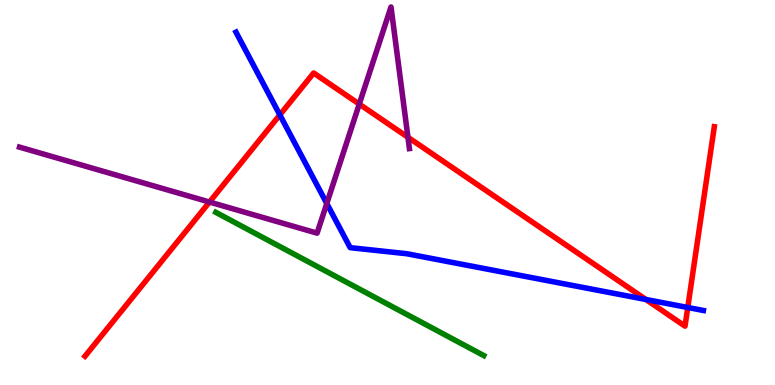[{'lines': ['blue', 'red'], 'intersections': [{'x': 3.61, 'y': 7.02}, {'x': 8.33, 'y': 2.22}, {'x': 8.87, 'y': 2.01}]}, {'lines': ['green', 'red'], 'intersections': []}, {'lines': ['purple', 'red'], 'intersections': [{'x': 2.7, 'y': 4.75}, {'x': 4.64, 'y': 7.3}, {'x': 5.26, 'y': 6.43}]}, {'lines': ['blue', 'green'], 'intersections': []}, {'lines': ['blue', 'purple'], 'intersections': [{'x': 4.22, 'y': 4.71}]}, {'lines': ['green', 'purple'], 'intersections': []}]